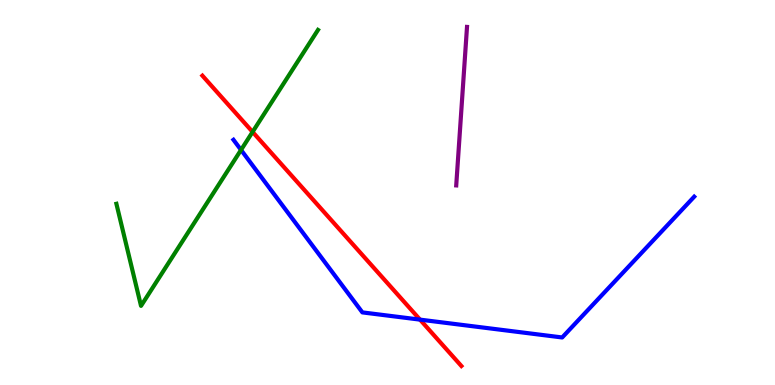[{'lines': ['blue', 'red'], 'intersections': [{'x': 5.42, 'y': 1.7}]}, {'lines': ['green', 'red'], 'intersections': [{'x': 3.26, 'y': 6.57}]}, {'lines': ['purple', 'red'], 'intersections': []}, {'lines': ['blue', 'green'], 'intersections': [{'x': 3.11, 'y': 6.11}]}, {'lines': ['blue', 'purple'], 'intersections': []}, {'lines': ['green', 'purple'], 'intersections': []}]